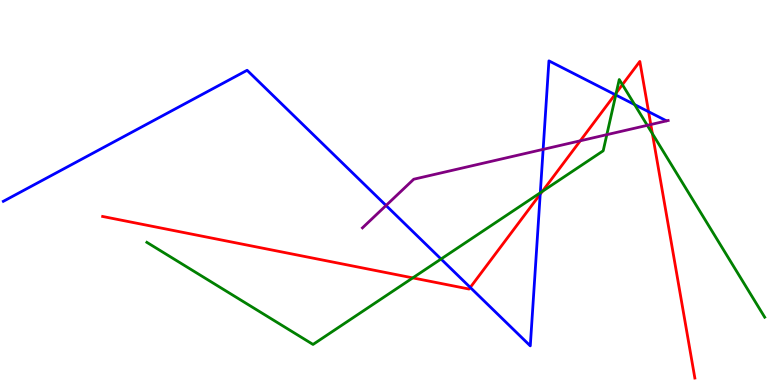[{'lines': ['blue', 'red'], 'intersections': [{'x': 6.07, 'y': 2.53}, {'x': 6.97, 'y': 4.96}, {'x': 7.94, 'y': 7.54}, {'x': 8.37, 'y': 7.1}]}, {'lines': ['green', 'red'], 'intersections': [{'x': 5.33, 'y': 2.78}, {'x': 7.0, 'y': 5.03}, {'x': 7.95, 'y': 7.59}, {'x': 8.03, 'y': 7.8}, {'x': 8.42, 'y': 6.53}]}, {'lines': ['purple', 'red'], 'intersections': [{'x': 7.49, 'y': 6.34}, {'x': 8.4, 'y': 6.77}]}, {'lines': ['blue', 'green'], 'intersections': [{'x': 5.69, 'y': 3.27}, {'x': 6.97, 'y': 4.99}, {'x': 7.95, 'y': 7.53}, {'x': 8.19, 'y': 7.28}]}, {'lines': ['blue', 'purple'], 'intersections': [{'x': 4.98, 'y': 4.66}, {'x': 7.01, 'y': 6.12}]}, {'lines': ['green', 'purple'], 'intersections': [{'x': 7.83, 'y': 6.5}, {'x': 8.35, 'y': 6.74}]}]